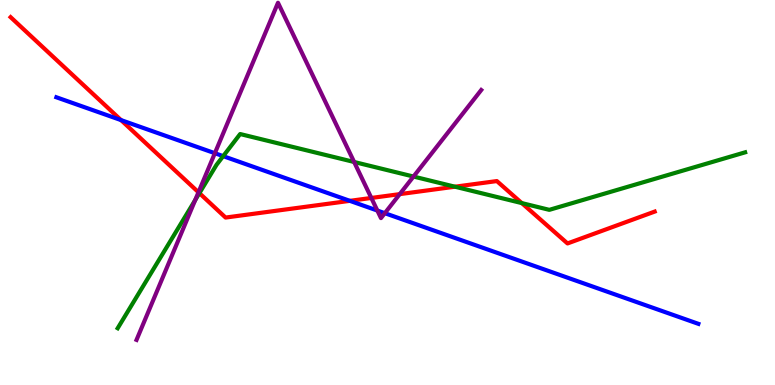[{'lines': ['blue', 'red'], 'intersections': [{'x': 1.56, 'y': 6.88}, {'x': 4.51, 'y': 4.78}]}, {'lines': ['green', 'red'], 'intersections': [{'x': 2.57, 'y': 4.98}, {'x': 5.87, 'y': 5.15}, {'x': 6.73, 'y': 4.72}]}, {'lines': ['purple', 'red'], 'intersections': [{'x': 2.56, 'y': 5.01}, {'x': 4.79, 'y': 4.86}, {'x': 5.16, 'y': 4.96}]}, {'lines': ['blue', 'green'], 'intersections': [{'x': 2.88, 'y': 5.94}]}, {'lines': ['blue', 'purple'], 'intersections': [{'x': 2.77, 'y': 6.02}, {'x': 4.87, 'y': 4.53}, {'x': 4.97, 'y': 4.46}]}, {'lines': ['green', 'purple'], 'intersections': [{'x': 2.52, 'y': 4.8}, {'x': 4.57, 'y': 5.79}, {'x': 5.34, 'y': 5.41}]}]